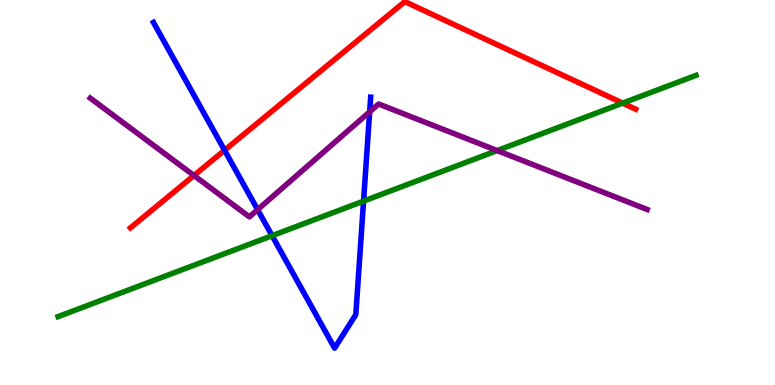[{'lines': ['blue', 'red'], 'intersections': [{'x': 2.9, 'y': 6.1}]}, {'lines': ['green', 'red'], 'intersections': [{'x': 8.03, 'y': 7.32}]}, {'lines': ['purple', 'red'], 'intersections': [{'x': 2.5, 'y': 5.44}]}, {'lines': ['blue', 'green'], 'intersections': [{'x': 3.51, 'y': 3.88}, {'x': 4.69, 'y': 4.78}]}, {'lines': ['blue', 'purple'], 'intersections': [{'x': 3.32, 'y': 4.55}, {'x': 4.77, 'y': 7.1}]}, {'lines': ['green', 'purple'], 'intersections': [{'x': 6.42, 'y': 6.09}]}]